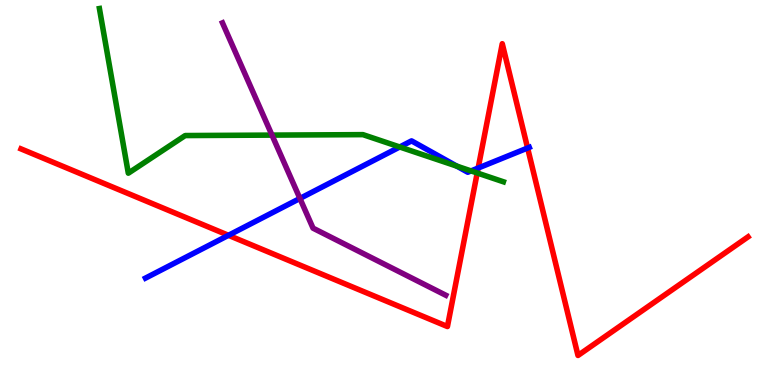[{'lines': ['blue', 'red'], 'intersections': [{'x': 2.95, 'y': 3.89}, {'x': 6.17, 'y': 5.64}, {'x': 6.81, 'y': 6.16}]}, {'lines': ['green', 'red'], 'intersections': [{'x': 6.16, 'y': 5.51}]}, {'lines': ['purple', 'red'], 'intersections': []}, {'lines': ['blue', 'green'], 'intersections': [{'x': 5.16, 'y': 6.18}, {'x': 5.9, 'y': 5.68}, {'x': 6.08, 'y': 5.56}]}, {'lines': ['blue', 'purple'], 'intersections': [{'x': 3.87, 'y': 4.85}]}, {'lines': ['green', 'purple'], 'intersections': [{'x': 3.51, 'y': 6.49}]}]